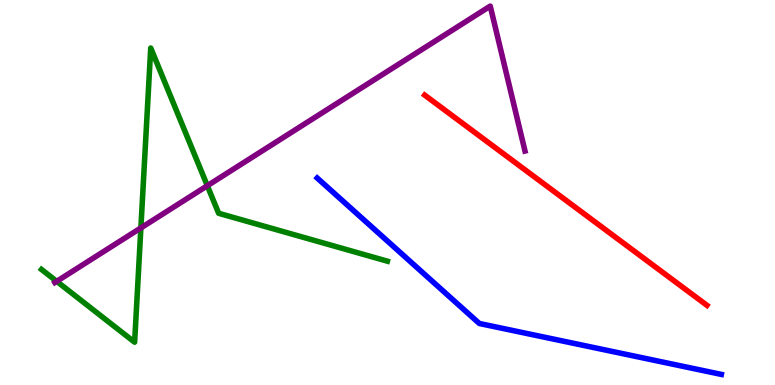[{'lines': ['blue', 'red'], 'intersections': []}, {'lines': ['green', 'red'], 'intersections': []}, {'lines': ['purple', 'red'], 'intersections': []}, {'lines': ['blue', 'green'], 'intersections': []}, {'lines': ['blue', 'purple'], 'intersections': []}, {'lines': ['green', 'purple'], 'intersections': [{'x': 0.732, 'y': 2.69}, {'x': 1.82, 'y': 4.08}, {'x': 2.68, 'y': 5.18}]}]